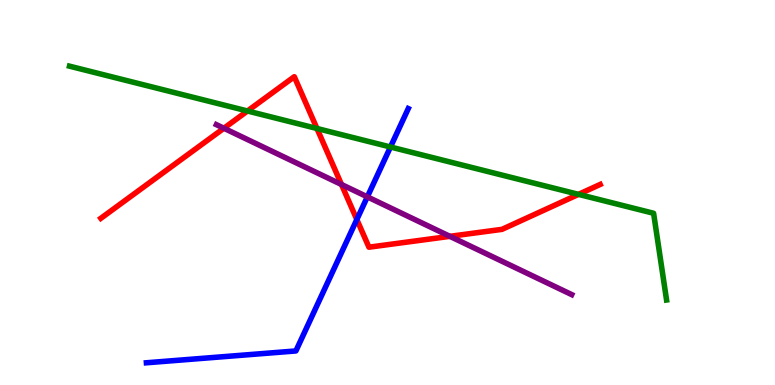[{'lines': ['blue', 'red'], 'intersections': [{'x': 4.6, 'y': 4.3}]}, {'lines': ['green', 'red'], 'intersections': [{'x': 3.19, 'y': 7.12}, {'x': 4.09, 'y': 6.66}, {'x': 7.46, 'y': 4.95}]}, {'lines': ['purple', 'red'], 'intersections': [{'x': 2.89, 'y': 6.67}, {'x': 4.41, 'y': 5.21}, {'x': 5.8, 'y': 3.86}]}, {'lines': ['blue', 'green'], 'intersections': [{'x': 5.04, 'y': 6.18}]}, {'lines': ['blue', 'purple'], 'intersections': [{'x': 4.74, 'y': 4.89}]}, {'lines': ['green', 'purple'], 'intersections': []}]